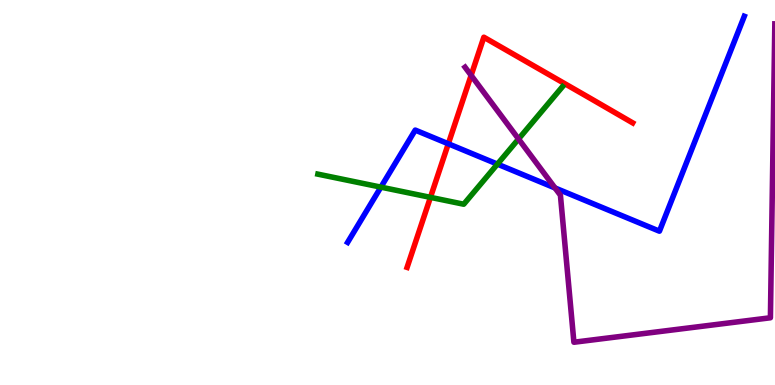[{'lines': ['blue', 'red'], 'intersections': [{'x': 5.78, 'y': 6.27}]}, {'lines': ['green', 'red'], 'intersections': [{'x': 5.55, 'y': 4.87}]}, {'lines': ['purple', 'red'], 'intersections': [{'x': 6.08, 'y': 8.04}]}, {'lines': ['blue', 'green'], 'intersections': [{'x': 4.91, 'y': 5.14}, {'x': 6.42, 'y': 5.74}]}, {'lines': ['blue', 'purple'], 'intersections': [{'x': 7.16, 'y': 5.12}]}, {'lines': ['green', 'purple'], 'intersections': [{'x': 6.69, 'y': 6.39}]}]